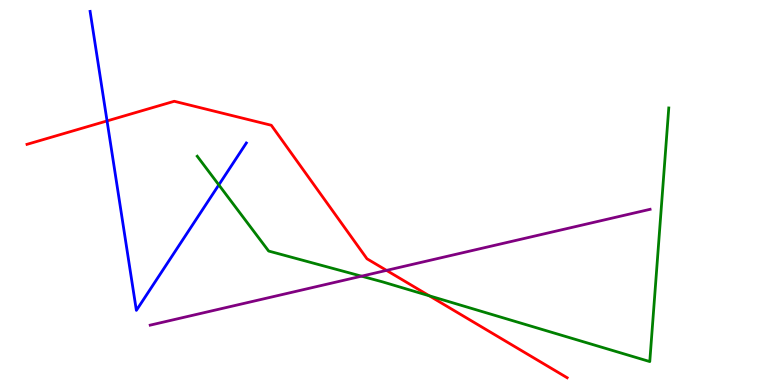[{'lines': ['blue', 'red'], 'intersections': [{'x': 1.38, 'y': 6.86}]}, {'lines': ['green', 'red'], 'intersections': [{'x': 5.54, 'y': 2.32}]}, {'lines': ['purple', 'red'], 'intersections': [{'x': 4.99, 'y': 2.98}]}, {'lines': ['blue', 'green'], 'intersections': [{'x': 2.82, 'y': 5.2}]}, {'lines': ['blue', 'purple'], 'intersections': []}, {'lines': ['green', 'purple'], 'intersections': [{'x': 4.66, 'y': 2.83}]}]